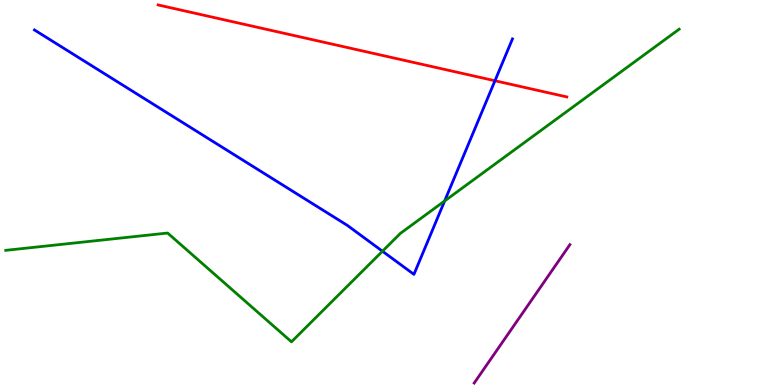[{'lines': ['blue', 'red'], 'intersections': [{'x': 6.39, 'y': 7.9}]}, {'lines': ['green', 'red'], 'intersections': []}, {'lines': ['purple', 'red'], 'intersections': []}, {'lines': ['blue', 'green'], 'intersections': [{'x': 4.94, 'y': 3.47}, {'x': 5.74, 'y': 4.78}]}, {'lines': ['blue', 'purple'], 'intersections': []}, {'lines': ['green', 'purple'], 'intersections': []}]